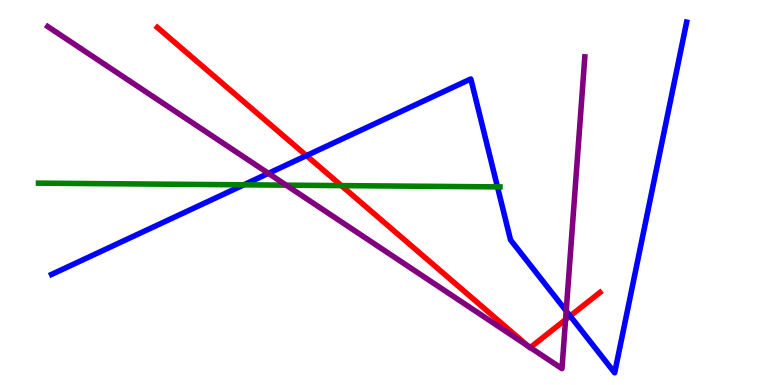[{'lines': ['blue', 'red'], 'intersections': [{'x': 3.95, 'y': 5.96}, {'x': 7.36, 'y': 1.79}]}, {'lines': ['green', 'red'], 'intersections': [{'x': 4.4, 'y': 5.18}]}, {'lines': ['purple', 'red'], 'intersections': [{'x': 6.81, 'y': 1.01}, {'x': 6.84, 'y': 0.973}, {'x': 7.3, 'y': 1.7}]}, {'lines': ['blue', 'green'], 'intersections': [{'x': 3.15, 'y': 5.2}, {'x': 6.42, 'y': 5.15}]}, {'lines': ['blue', 'purple'], 'intersections': [{'x': 3.46, 'y': 5.5}, {'x': 7.31, 'y': 1.92}]}, {'lines': ['green', 'purple'], 'intersections': [{'x': 3.69, 'y': 5.19}]}]